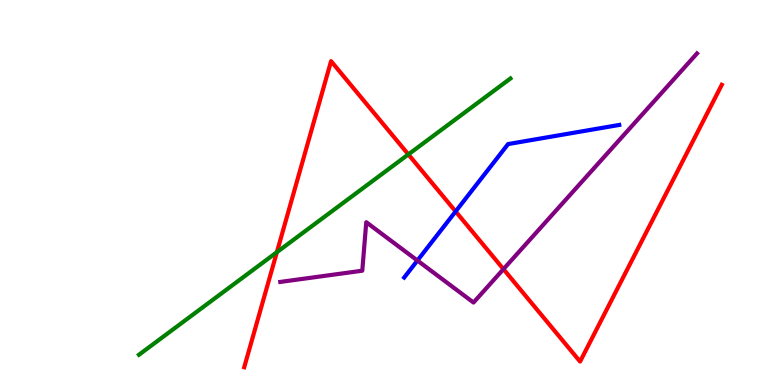[{'lines': ['blue', 'red'], 'intersections': [{'x': 5.88, 'y': 4.51}]}, {'lines': ['green', 'red'], 'intersections': [{'x': 3.57, 'y': 3.45}, {'x': 5.27, 'y': 5.99}]}, {'lines': ['purple', 'red'], 'intersections': [{'x': 6.5, 'y': 3.01}]}, {'lines': ['blue', 'green'], 'intersections': []}, {'lines': ['blue', 'purple'], 'intersections': [{'x': 5.39, 'y': 3.23}]}, {'lines': ['green', 'purple'], 'intersections': []}]